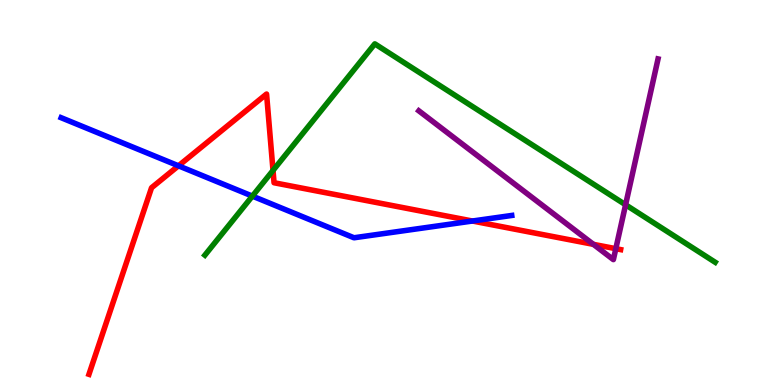[{'lines': ['blue', 'red'], 'intersections': [{'x': 2.3, 'y': 5.69}, {'x': 6.1, 'y': 4.26}]}, {'lines': ['green', 'red'], 'intersections': [{'x': 3.52, 'y': 5.57}]}, {'lines': ['purple', 'red'], 'intersections': [{'x': 7.66, 'y': 3.65}, {'x': 7.95, 'y': 3.54}]}, {'lines': ['blue', 'green'], 'intersections': [{'x': 3.26, 'y': 4.91}]}, {'lines': ['blue', 'purple'], 'intersections': []}, {'lines': ['green', 'purple'], 'intersections': [{'x': 8.07, 'y': 4.68}]}]